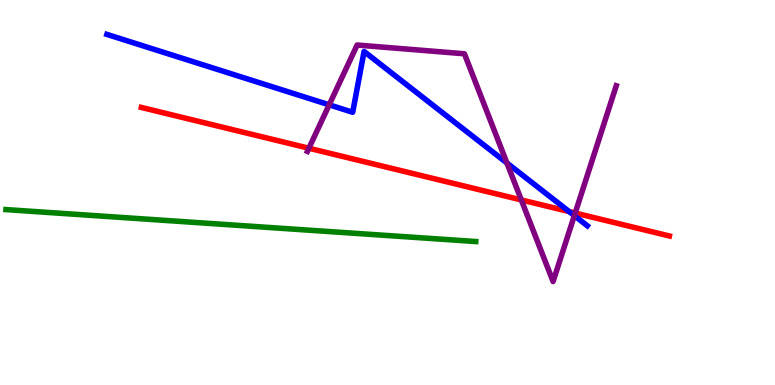[{'lines': ['blue', 'red'], 'intersections': [{'x': 7.34, 'y': 4.5}]}, {'lines': ['green', 'red'], 'intersections': []}, {'lines': ['purple', 'red'], 'intersections': [{'x': 3.99, 'y': 6.15}, {'x': 6.73, 'y': 4.81}, {'x': 7.42, 'y': 4.47}]}, {'lines': ['blue', 'green'], 'intersections': []}, {'lines': ['blue', 'purple'], 'intersections': [{'x': 4.25, 'y': 7.28}, {'x': 6.54, 'y': 5.77}, {'x': 7.41, 'y': 4.4}]}, {'lines': ['green', 'purple'], 'intersections': []}]